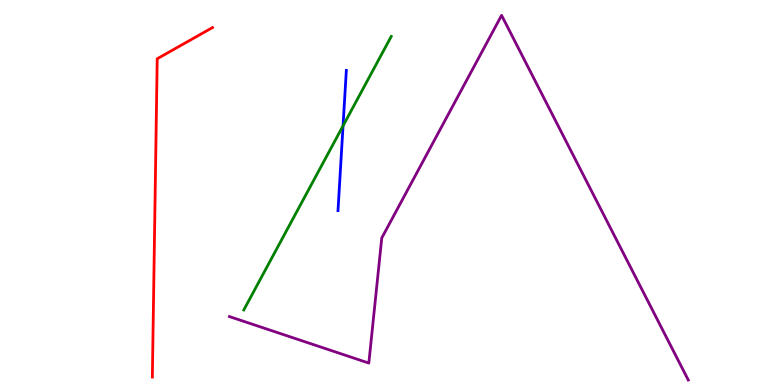[{'lines': ['blue', 'red'], 'intersections': []}, {'lines': ['green', 'red'], 'intersections': []}, {'lines': ['purple', 'red'], 'intersections': []}, {'lines': ['blue', 'green'], 'intersections': [{'x': 4.43, 'y': 6.73}]}, {'lines': ['blue', 'purple'], 'intersections': []}, {'lines': ['green', 'purple'], 'intersections': []}]